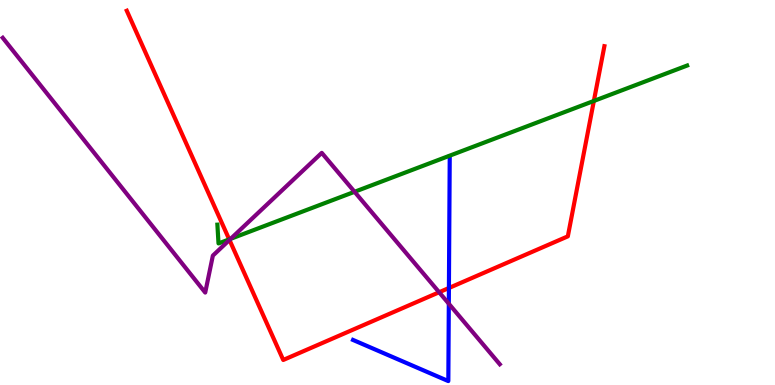[{'lines': ['blue', 'red'], 'intersections': [{'x': 5.79, 'y': 2.52}]}, {'lines': ['green', 'red'], 'intersections': [{'x': 2.96, 'y': 3.78}, {'x': 7.66, 'y': 7.38}]}, {'lines': ['purple', 'red'], 'intersections': [{'x': 2.96, 'y': 3.77}, {'x': 5.67, 'y': 2.41}]}, {'lines': ['blue', 'green'], 'intersections': []}, {'lines': ['blue', 'purple'], 'intersections': [{'x': 5.79, 'y': 2.11}]}, {'lines': ['green', 'purple'], 'intersections': [{'x': 2.98, 'y': 3.8}, {'x': 4.57, 'y': 5.02}]}]